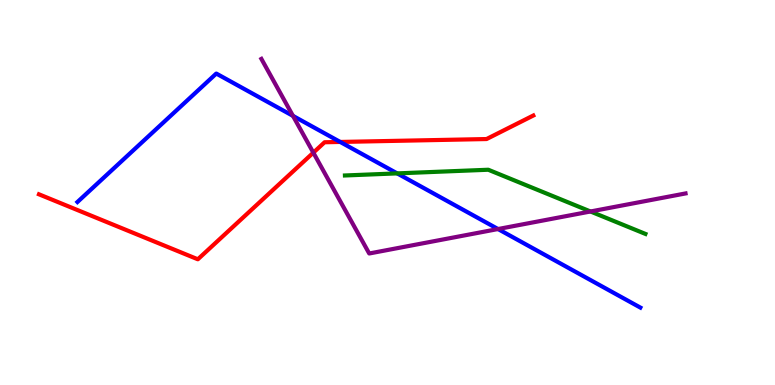[{'lines': ['blue', 'red'], 'intersections': [{'x': 4.39, 'y': 6.31}]}, {'lines': ['green', 'red'], 'intersections': []}, {'lines': ['purple', 'red'], 'intersections': [{'x': 4.04, 'y': 6.03}]}, {'lines': ['blue', 'green'], 'intersections': [{'x': 5.12, 'y': 5.5}]}, {'lines': ['blue', 'purple'], 'intersections': [{'x': 3.78, 'y': 6.99}, {'x': 6.43, 'y': 4.05}]}, {'lines': ['green', 'purple'], 'intersections': [{'x': 7.62, 'y': 4.51}]}]